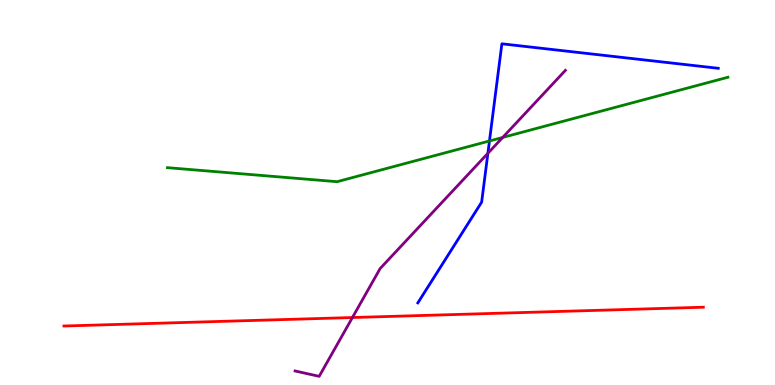[{'lines': ['blue', 'red'], 'intersections': []}, {'lines': ['green', 'red'], 'intersections': []}, {'lines': ['purple', 'red'], 'intersections': [{'x': 4.55, 'y': 1.75}]}, {'lines': ['blue', 'green'], 'intersections': [{'x': 6.32, 'y': 6.34}]}, {'lines': ['blue', 'purple'], 'intersections': [{'x': 6.3, 'y': 6.02}]}, {'lines': ['green', 'purple'], 'intersections': [{'x': 6.49, 'y': 6.43}]}]